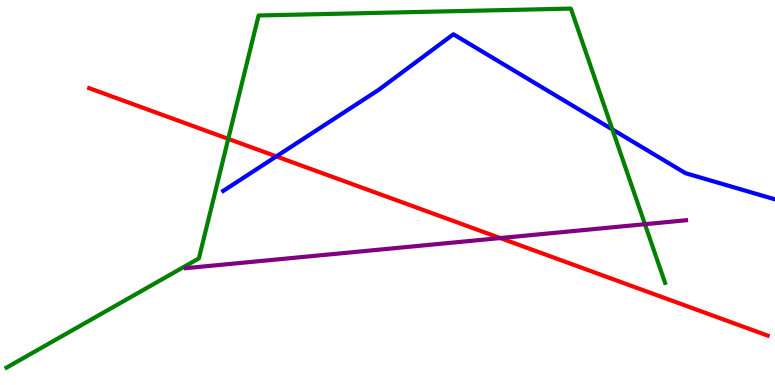[{'lines': ['blue', 'red'], 'intersections': [{'x': 3.57, 'y': 5.94}]}, {'lines': ['green', 'red'], 'intersections': [{'x': 2.95, 'y': 6.39}]}, {'lines': ['purple', 'red'], 'intersections': [{'x': 6.45, 'y': 3.82}]}, {'lines': ['blue', 'green'], 'intersections': [{'x': 7.9, 'y': 6.64}]}, {'lines': ['blue', 'purple'], 'intersections': []}, {'lines': ['green', 'purple'], 'intersections': [{'x': 8.32, 'y': 4.18}]}]